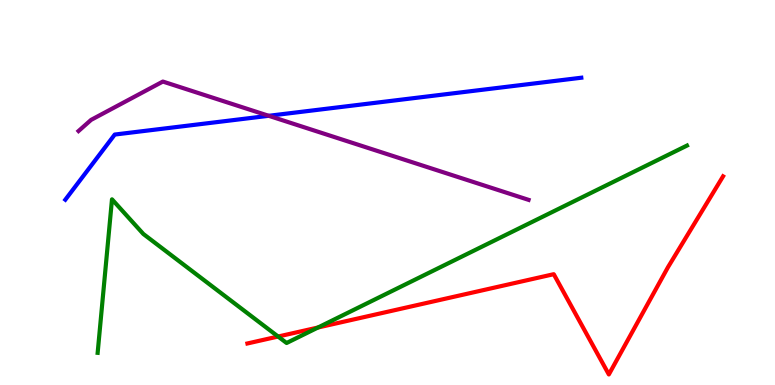[{'lines': ['blue', 'red'], 'intersections': []}, {'lines': ['green', 'red'], 'intersections': [{'x': 3.59, 'y': 1.26}, {'x': 4.1, 'y': 1.49}]}, {'lines': ['purple', 'red'], 'intersections': []}, {'lines': ['blue', 'green'], 'intersections': []}, {'lines': ['blue', 'purple'], 'intersections': [{'x': 3.47, 'y': 6.99}]}, {'lines': ['green', 'purple'], 'intersections': []}]